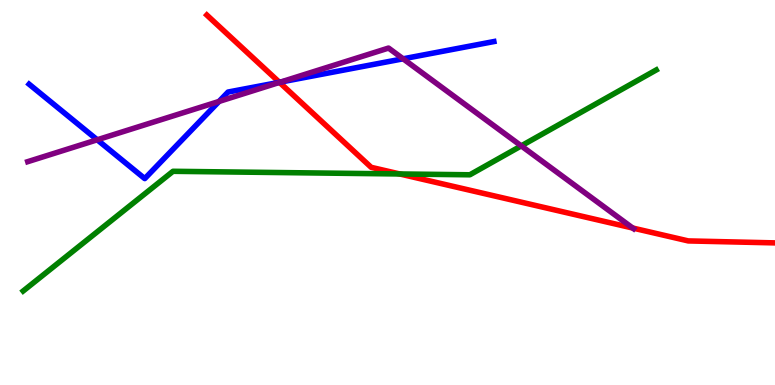[{'lines': ['blue', 'red'], 'intersections': [{'x': 3.61, 'y': 7.86}]}, {'lines': ['green', 'red'], 'intersections': [{'x': 5.16, 'y': 5.48}]}, {'lines': ['purple', 'red'], 'intersections': [{'x': 3.61, 'y': 7.86}, {'x': 8.16, 'y': 4.08}]}, {'lines': ['blue', 'green'], 'intersections': []}, {'lines': ['blue', 'purple'], 'intersections': [{'x': 1.25, 'y': 6.37}, {'x': 2.83, 'y': 7.37}, {'x': 3.62, 'y': 7.87}, {'x': 5.2, 'y': 8.47}]}, {'lines': ['green', 'purple'], 'intersections': [{'x': 6.73, 'y': 6.21}]}]